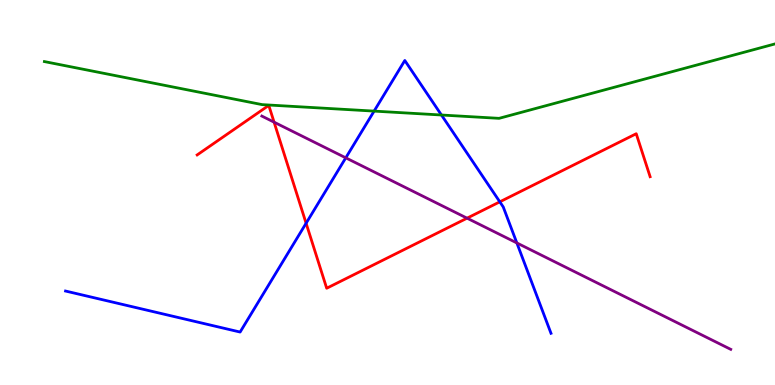[{'lines': ['blue', 'red'], 'intersections': [{'x': 3.95, 'y': 4.2}, {'x': 6.45, 'y': 4.76}]}, {'lines': ['green', 'red'], 'intersections': []}, {'lines': ['purple', 'red'], 'intersections': [{'x': 3.54, 'y': 6.83}, {'x': 6.03, 'y': 4.33}]}, {'lines': ['blue', 'green'], 'intersections': [{'x': 4.83, 'y': 7.11}, {'x': 5.7, 'y': 7.01}]}, {'lines': ['blue', 'purple'], 'intersections': [{'x': 4.46, 'y': 5.9}, {'x': 6.67, 'y': 3.69}]}, {'lines': ['green', 'purple'], 'intersections': []}]